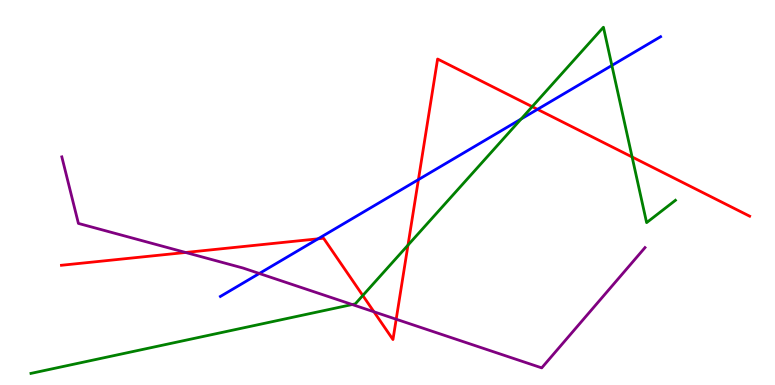[{'lines': ['blue', 'red'], 'intersections': [{'x': 4.1, 'y': 3.8}, {'x': 5.4, 'y': 5.33}, {'x': 6.94, 'y': 7.16}]}, {'lines': ['green', 'red'], 'intersections': [{'x': 4.68, 'y': 2.32}, {'x': 5.26, 'y': 3.63}, {'x': 6.87, 'y': 7.23}, {'x': 8.16, 'y': 5.92}]}, {'lines': ['purple', 'red'], 'intersections': [{'x': 2.39, 'y': 3.44}, {'x': 4.83, 'y': 1.9}, {'x': 5.11, 'y': 1.71}]}, {'lines': ['blue', 'green'], 'intersections': [{'x': 6.72, 'y': 6.91}, {'x': 7.9, 'y': 8.3}]}, {'lines': ['blue', 'purple'], 'intersections': [{'x': 3.35, 'y': 2.9}]}, {'lines': ['green', 'purple'], 'intersections': [{'x': 4.54, 'y': 2.09}]}]